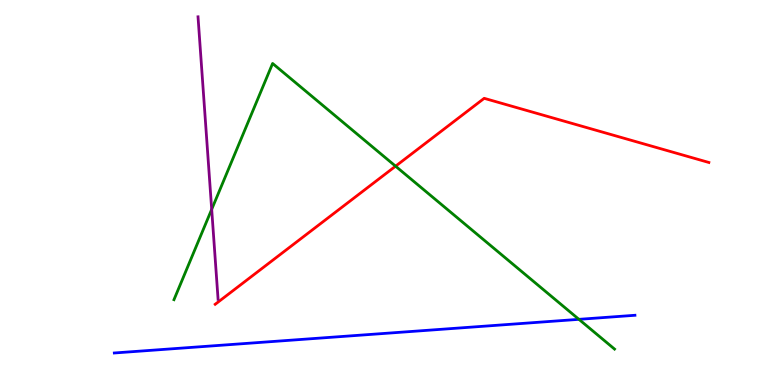[{'lines': ['blue', 'red'], 'intersections': []}, {'lines': ['green', 'red'], 'intersections': [{'x': 5.1, 'y': 5.68}]}, {'lines': ['purple', 'red'], 'intersections': []}, {'lines': ['blue', 'green'], 'intersections': [{'x': 7.47, 'y': 1.71}]}, {'lines': ['blue', 'purple'], 'intersections': []}, {'lines': ['green', 'purple'], 'intersections': [{'x': 2.73, 'y': 4.56}]}]